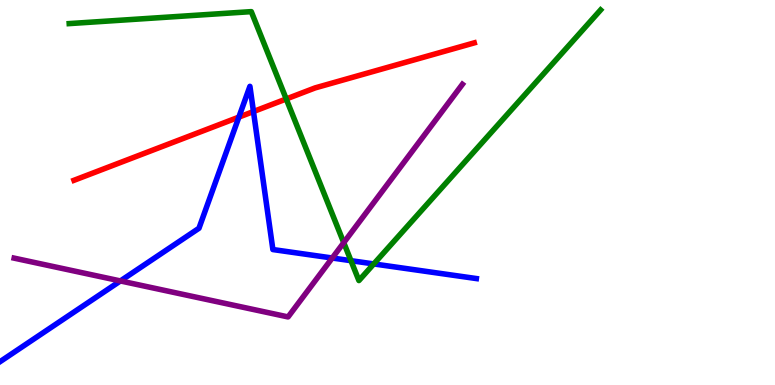[{'lines': ['blue', 'red'], 'intersections': [{'x': 3.08, 'y': 6.96}, {'x': 3.27, 'y': 7.1}]}, {'lines': ['green', 'red'], 'intersections': [{'x': 3.69, 'y': 7.43}]}, {'lines': ['purple', 'red'], 'intersections': []}, {'lines': ['blue', 'green'], 'intersections': [{'x': 4.53, 'y': 3.23}, {'x': 4.82, 'y': 3.14}]}, {'lines': ['blue', 'purple'], 'intersections': [{'x': 1.55, 'y': 2.7}, {'x': 4.29, 'y': 3.3}]}, {'lines': ['green', 'purple'], 'intersections': [{'x': 4.44, 'y': 3.7}]}]